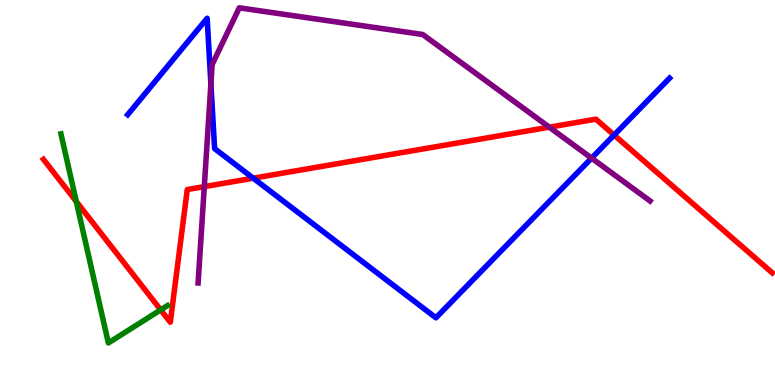[{'lines': ['blue', 'red'], 'intersections': [{'x': 3.27, 'y': 5.37}, {'x': 7.92, 'y': 6.49}]}, {'lines': ['green', 'red'], 'intersections': [{'x': 0.984, 'y': 4.77}, {'x': 2.07, 'y': 1.95}]}, {'lines': ['purple', 'red'], 'intersections': [{'x': 2.64, 'y': 5.15}, {'x': 7.09, 'y': 6.7}]}, {'lines': ['blue', 'green'], 'intersections': []}, {'lines': ['blue', 'purple'], 'intersections': [{'x': 2.72, 'y': 7.82}, {'x': 7.63, 'y': 5.89}]}, {'lines': ['green', 'purple'], 'intersections': []}]